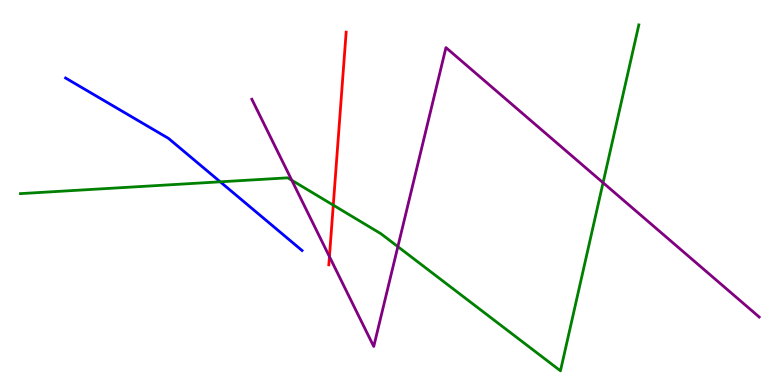[{'lines': ['blue', 'red'], 'intersections': []}, {'lines': ['green', 'red'], 'intersections': [{'x': 4.3, 'y': 4.67}]}, {'lines': ['purple', 'red'], 'intersections': [{'x': 4.25, 'y': 3.33}]}, {'lines': ['blue', 'green'], 'intersections': [{'x': 2.84, 'y': 5.28}]}, {'lines': ['blue', 'purple'], 'intersections': []}, {'lines': ['green', 'purple'], 'intersections': [{'x': 3.77, 'y': 5.32}, {'x': 5.13, 'y': 3.59}, {'x': 7.78, 'y': 5.25}]}]